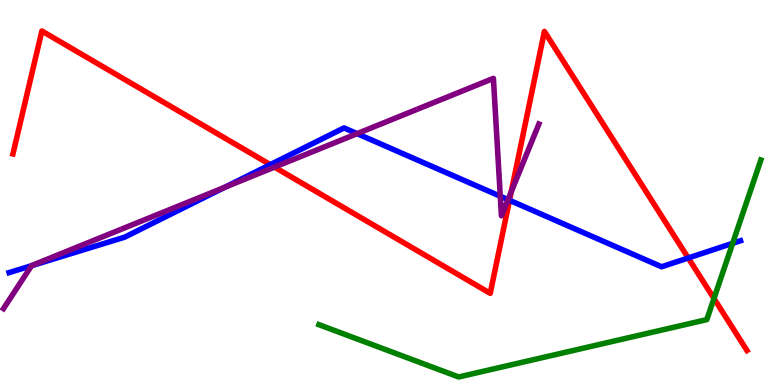[{'lines': ['blue', 'red'], 'intersections': [{'x': 3.49, 'y': 5.72}, {'x': 6.57, 'y': 4.8}, {'x': 8.88, 'y': 3.3}]}, {'lines': ['green', 'red'], 'intersections': [{'x': 9.21, 'y': 2.25}]}, {'lines': ['purple', 'red'], 'intersections': [{'x': 3.54, 'y': 5.66}, {'x': 6.6, 'y': 5.02}]}, {'lines': ['blue', 'green'], 'intersections': [{'x': 9.45, 'y': 3.68}]}, {'lines': ['blue', 'purple'], 'intersections': [{'x': 0.407, 'y': 3.1}, {'x': 2.9, 'y': 5.14}, {'x': 4.61, 'y': 6.53}, {'x': 6.46, 'y': 4.9}, {'x': 6.56, 'y': 4.81}]}, {'lines': ['green', 'purple'], 'intersections': []}]